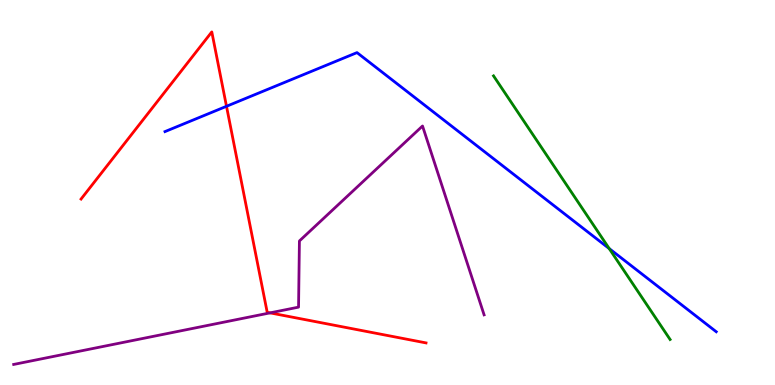[{'lines': ['blue', 'red'], 'intersections': [{'x': 2.92, 'y': 7.24}]}, {'lines': ['green', 'red'], 'intersections': []}, {'lines': ['purple', 'red'], 'intersections': [{'x': 3.48, 'y': 1.87}]}, {'lines': ['blue', 'green'], 'intersections': [{'x': 7.86, 'y': 3.54}]}, {'lines': ['blue', 'purple'], 'intersections': []}, {'lines': ['green', 'purple'], 'intersections': []}]